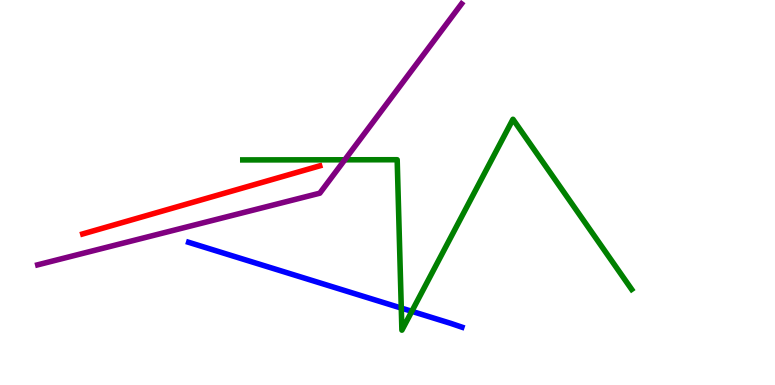[{'lines': ['blue', 'red'], 'intersections': []}, {'lines': ['green', 'red'], 'intersections': []}, {'lines': ['purple', 'red'], 'intersections': []}, {'lines': ['blue', 'green'], 'intersections': [{'x': 5.18, 'y': 2.0}, {'x': 5.31, 'y': 1.91}]}, {'lines': ['blue', 'purple'], 'intersections': []}, {'lines': ['green', 'purple'], 'intersections': [{'x': 4.45, 'y': 5.85}]}]